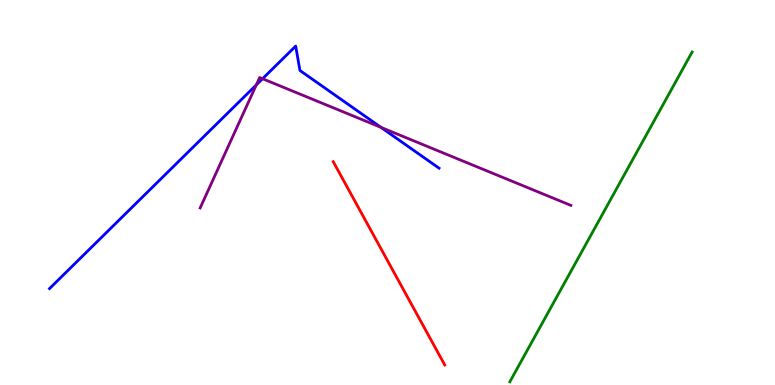[{'lines': ['blue', 'red'], 'intersections': []}, {'lines': ['green', 'red'], 'intersections': []}, {'lines': ['purple', 'red'], 'intersections': []}, {'lines': ['blue', 'green'], 'intersections': []}, {'lines': ['blue', 'purple'], 'intersections': [{'x': 3.31, 'y': 7.79}, {'x': 3.39, 'y': 7.96}, {'x': 4.92, 'y': 6.69}]}, {'lines': ['green', 'purple'], 'intersections': []}]